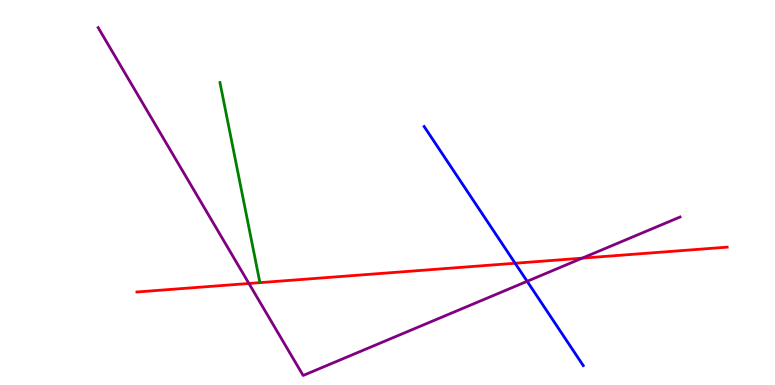[{'lines': ['blue', 'red'], 'intersections': [{'x': 6.65, 'y': 3.16}]}, {'lines': ['green', 'red'], 'intersections': []}, {'lines': ['purple', 'red'], 'intersections': [{'x': 3.21, 'y': 2.64}, {'x': 7.51, 'y': 3.29}]}, {'lines': ['blue', 'green'], 'intersections': []}, {'lines': ['blue', 'purple'], 'intersections': [{'x': 6.8, 'y': 2.69}]}, {'lines': ['green', 'purple'], 'intersections': []}]